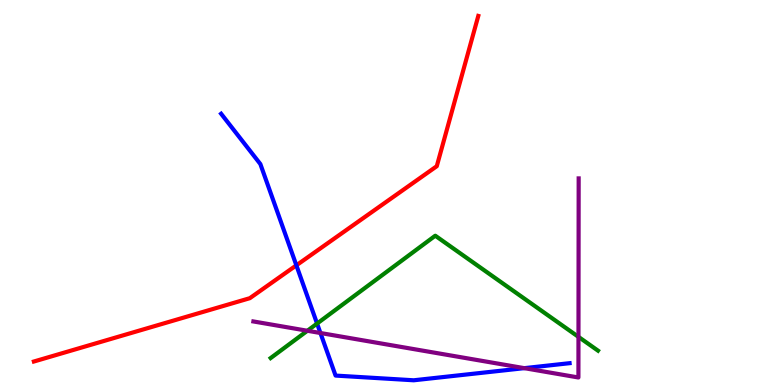[{'lines': ['blue', 'red'], 'intersections': [{'x': 3.82, 'y': 3.11}]}, {'lines': ['green', 'red'], 'intersections': []}, {'lines': ['purple', 'red'], 'intersections': []}, {'lines': ['blue', 'green'], 'intersections': [{'x': 4.09, 'y': 1.6}]}, {'lines': ['blue', 'purple'], 'intersections': [{'x': 4.13, 'y': 1.35}, {'x': 6.77, 'y': 0.438}]}, {'lines': ['green', 'purple'], 'intersections': [{'x': 3.97, 'y': 1.41}, {'x': 7.46, 'y': 1.25}]}]